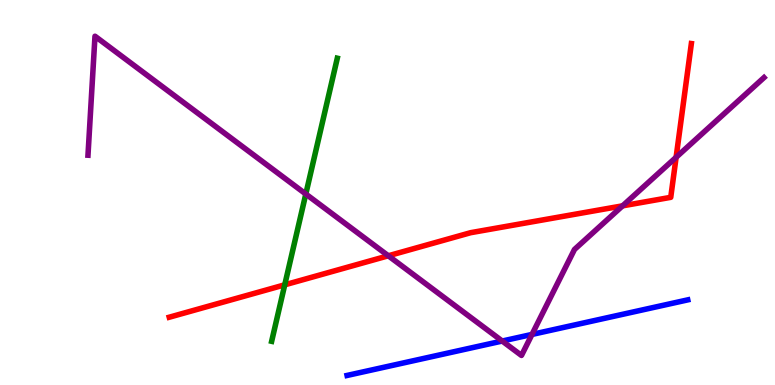[{'lines': ['blue', 'red'], 'intersections': []}, {'lines': ['green', 'red'], 'intersections': [{'x': 3.67, 'y': 2.6}]}, {'lines': ['purple', 'red'], 'intersections': [{'x': 5.01, 'y': 3.36}, {'x': 8.03, 'y': 4.65}, {'x': 8.72, 'y': 5.91}]}, {'lines': ['blue', 'green'], 'intersections': []}, {'lines': ['blue', 'purple'], 'intersections': [{'x': 6.48, 'y': 1.14}, {'x': 6.86, 'y': 1.31}]}, {'lines': ['green', 'purple'], 'intersections': [{'x': 3.95, 'y': 4.96}]}]